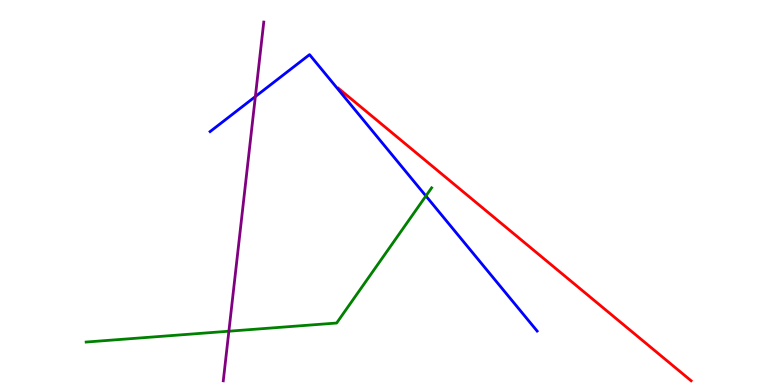[{'lines': ['blue', 'red'], 'intersections': []}, {'lines': ['green', 'red'], 'intersections': []}, {'lines': ['purple', 'red'], 'intersections': []}, {'lines': ['blue', 'green'], 'intersections': [{'x': 5.5, 'y': 4.91}]}, {'lines': ['blue', 'purple'], 'intersections': [{'x': 3.29, 'y': 7.49}]}, {'lines': ['green', 'purple'], 'intersections': [{'x': 2.95, 'y': 1.4}]}]